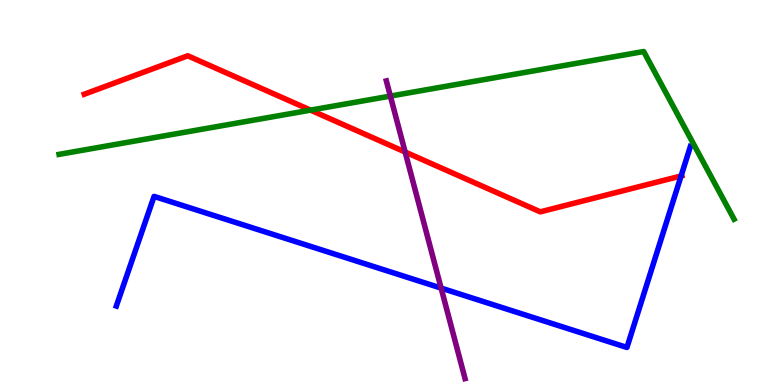[{'lines': ['blue', 'red'], 'intersections': [{'x': 8.79, 'y': 5.43}]}, {'lines': ['green', 'red'], 'intersections': [{'x': 4.01, 'y': 7.14}]}, {'lines': ['purple', 'red'], 'intersections': [{'x': 5.23, 'y': 6.05}]}, {'lines': ['blue', 'green'], 'intersections': []}, {'lines': ['blue', 'purple'], 'intersections': [{'x': 5.69, 'y': 2.52}]}, {'lines': ['green', 'purple'], 'intersections': [{'x': 5.04, 'y': 7.5}]}]